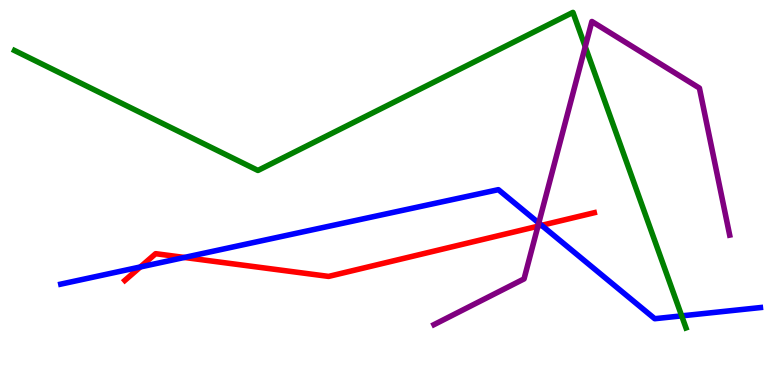[{'lines': ['blue', 'red'], 'intersections': [{'x': 1.81, 'y': 3.07}, {'x': 2.38, 'y': 3.31}, {'x': 6.99, 'y': 4.15}]}, {'lines': ['green', 'red'], 'intersections': []}, {'lines': ['purple', 'red'], 'intersections': [{'x': 6.94, 'y': 4.12}]}, {'lines': ['blue', 'green'], 'intersections': [{'x': 8.8, 'y': 1.8}]}, {'lines': ['blue', 'purple'], 'intersections': [{'x': 6.95, 'y': 4.21}]}, {'lines': ['green', 'purple'], 'intersections': [{'x': 7.55, 'y': 8.79}]}]